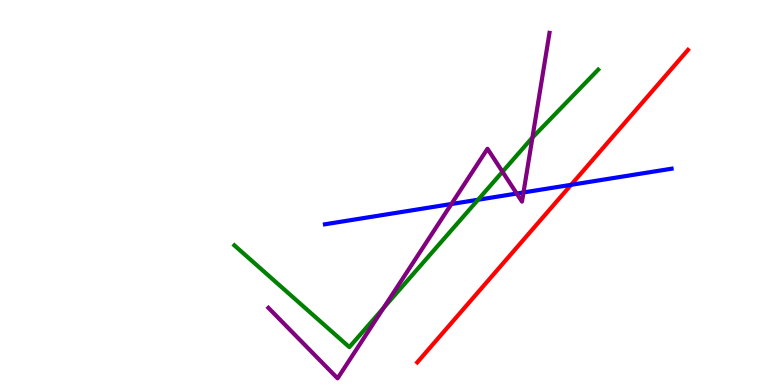[{'lines': ['blue', 'red'], 'intersections': [{'x': 7.37, 'y': 5.2}]}, {'lines': ['green', 'red'], 'intersections': []}, {'lines': ['purple', 'red'], 'intersections': []}, {'lines': ['blue', 'green'], 'intersections': [{'x': 6.17, 'y': 4.81}]}, {'lines': ['blue', 'purple'], 'intersections': [{'x': 5.82, 'y': 4.7}, {'x': 6.67, 'y': 4.97}, {'x': 6.75, 'y': 5.0}]}, {'lines': ['green', 'purple'], 'intersections': [{'x': 4.95, 'y': 2.0}, {'x': 6.48, 'y': 5.54}, {'x': 6.87, 'y': 6.43}]}]